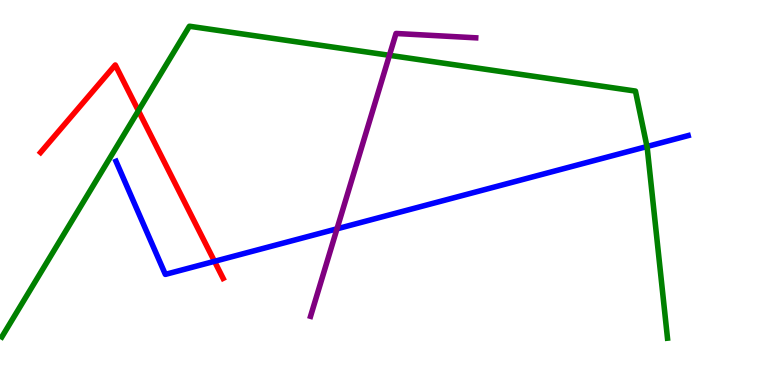[{'lines': ['blue', 'red'], 'intersections': [{'x': 2.77, 'y': 3.21}]}, {'lines': ['green', 'red'], 'intersections': [{'x': 1.79, 'y': 7.12}]}, {'lines': ['purple', 'red'], 'intersections': []}, {'lines': ['blue', 'green'], 'intersections': [{'x': 8.35, 'y': 6.19}]}, {'lines': ['blue', 'purple'], 'intersections': [{'x': 4.35, 'y': 4.06}]}, {'lines': ['green', 'purple'], 'intersections': [{'x': 5.02, 'y': 8.56}]}]